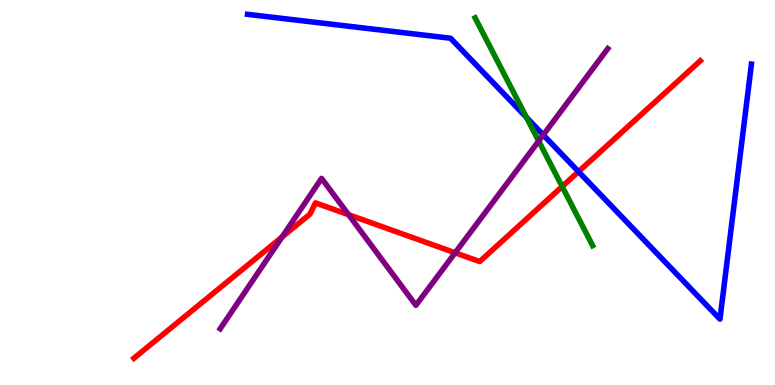[{'lines': ['blue', 'red'], 'intersections': [{'x': 7.46, 'y': 5.54}]}, {'lines': ['green', 'red'], 'intersections': [{'x': 7.25, 'y': 5.15}]}, {'lines': ['purple', 'red'], 'intersections': [{'x': 3.64, 'y': 3.84}, {'x': 4.5, 'y': 4.42}, {'x': 5.87, 'y': 3.43}]}, {'lines': ['blue', 'green'], 'intersections': [{'x': 6.79, 'y': 6.95}]}, {'lines': ['blue', 'purple'], 'intersections': [{'x': 7.01, 'y': 6.5}]}, {'lines': ['green', 'purple'], 'intersections': [{'x': 6.95, 'y': 6.34}]}]